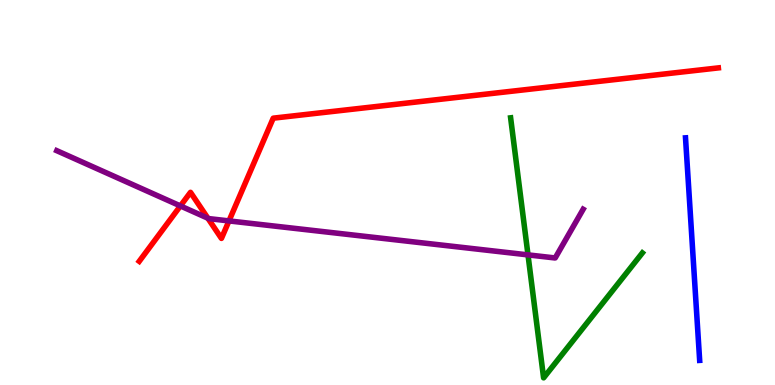[{'lines': ['blue', 'red'], 'intersections': []}, {'lines': ['green', 'red'], 'intersections': []}, {'lines': ['purple', 'red'], 'intersections': [{'x': 2.33, 'y': 4.65}, {'x': 2.68, 'y': 4.33}, {'x': 2.95, 'y': 4.26}]}, {'lines': ['blue', 'green'], 'intersections': []}, {'lines': ['blue', 'purple'], 'intersections': []}, {'lines': ['green', 'purple'], 'intersections': [{'x': 6.81, 'y': 3.38}]}]